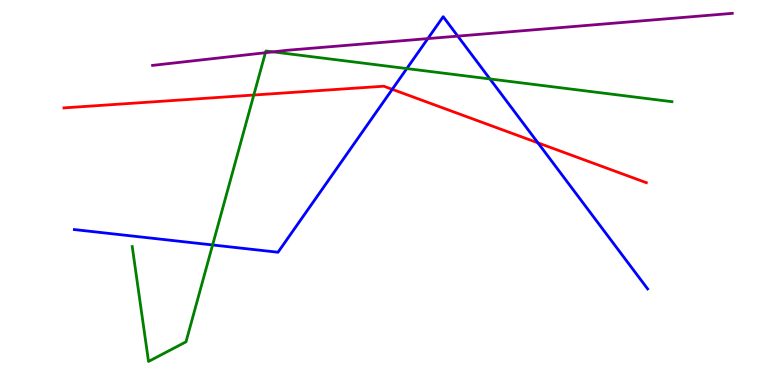[{'lines': ['blue', 'red'], 'intersections': [{'x': 5.06, 'y': 7.68}, {'x': 6.94, 'y': 6.29}]}, {'lines': ['green', 'red'], 'intersections': [{'x': 3.27, 'y': 7.53}]}, {'lines': ['purple', 'red'], 'intersections': []}, {'lines': ['blue', 'green'], 'intersections': [{'x': 2.74, 'y': 3.64}, {'x': 5.25, 'y': 8.22}, {'x': 6.32, 'y': 7.95}]}, {'lines': ['blue', 'purple'], 'intersections': [{'x': 5.52, 'y': 9.0}, {'x': 5.91, 'y': 9.06}]}, {'lines': ['green', 'purple'], 'intersections': [{'x': 3.42, 'y': 8.63}, {'x': 3.52, 'y': 8.65}]}]